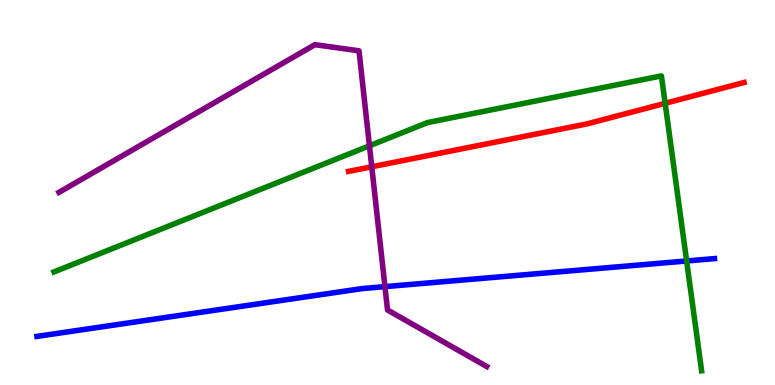[{'lines': ['blue', 'red'], 'intersections': []}, {'lines': ['green', 'red'], 'intersections': [{'x': 8.58, 'y': 7.32}]}, {'lines': ['purple', 'red'], 'intersections': [{'x': 4.8, 'y': 5.67}]}, {'lines': ['blue', 'green'], 'intersections': [{'x': 8.86, 'y': 3.22}]}, {'lines': ['blue', 'purple'], 'intersections': [{'x': 4.97, 'y': 2.55}]}, {'lines': ['green', 'purple'], 'intersections': [{'x': 4.77, 'y': 6.21}]}]